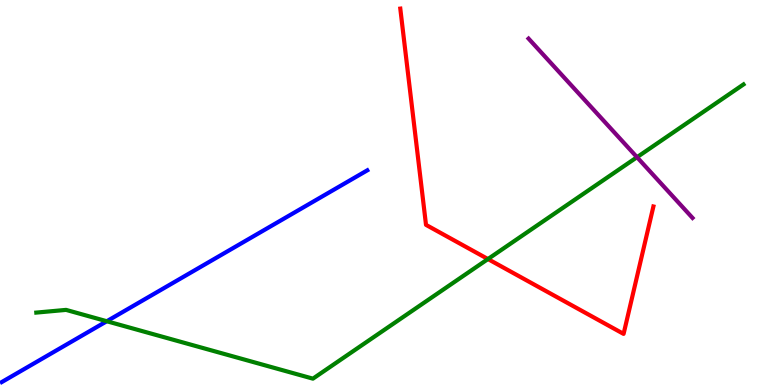[{'lines': ['blue', 'red'], 'intersections': []}, {'lines': ['green', 'red'], 'intersections': [{'x': 6.3, 'y': 3.27}]}, {'lines': ['purple', 'red'], 'intersections': []}, {'lines': ['blue', 'green'], 'intersections': [{'x': 1.38, 'y': 1.66}]}, {'lines': ['blue', 'purple'], 'intersections': []}, {'lines': ['green', 'purple'], 'intersections': [{'x': 8.22, 'y': 5.92}]}]